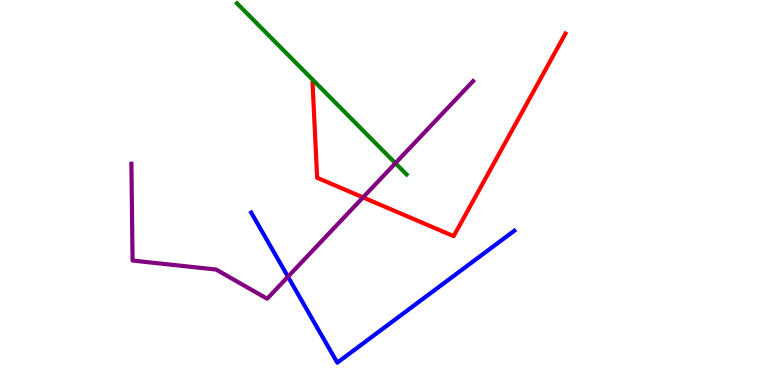[{'lines': ['blue', 'red'], 'intersections': []}, {'lines': ['green', 'red'], 'intersections': []}, {'lines': ['purple', 'red'], 'intersections': [{'x': 4.68, 'y': 4.87}]}, {'lines': ['blue', 'green'], 'intersections': []}, {'lines': ['blue', 'purple'], 'intersections': [{'x': 3.72, 'y': 2.81}]}, {'lines': ['green', 'purple'], 'intersections': [{'x': 5.1, 'y': 5.76}]}]